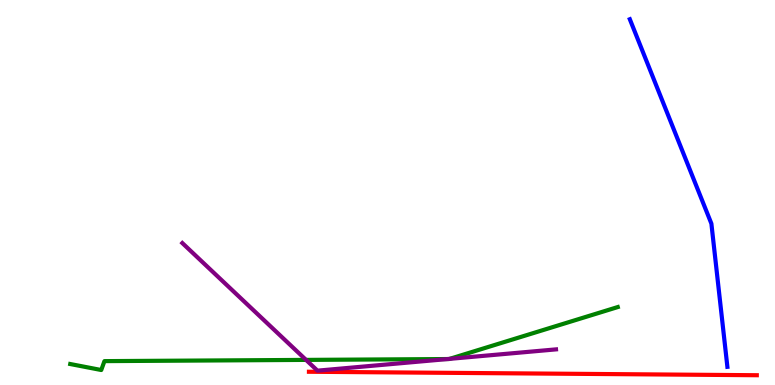[{'lines': ['blue', 'red'], 'intersections': []}, {'lines': ['green', 'red'], 'intersections': []}, {'lines': ['purple', 'red'], 'intersections': []}, {'lines': ['blue', 'green'], 'intersections': []}, {'lines': ['blue', 'purple'], 'intersections': []}, {'lines': ['green', 'purple'], 'intersections': [{'x': 3.95, 'y': 0.652}, {'x': 5.78, 'y': 0.674}, {'x': 5.8, 'y': 0.679}]}]